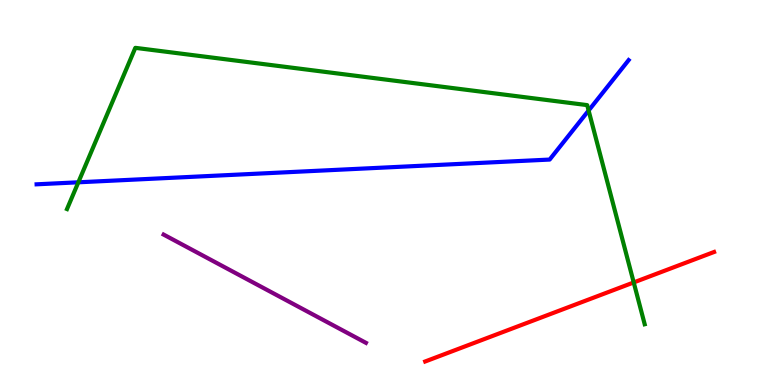[{'lines': ['blue', 'red'], 'intersections': []}, {'lines': ['green', 'red'], 'intersections': [{'x': 8.18, 'y': 2.66}]}, {'lines': ['purple', 'red'], 'intersections': []}, {'lines': ['blue', 'green'], 'intersections': [{'x': 1.01, 'y': 5.26}, {'x': 7.59, 'y': 7.13}]}, {'lines': ['blue', 'purple'], 'intersections': []}, {'lines': ['green', 'purple'], 'intersections': []}]